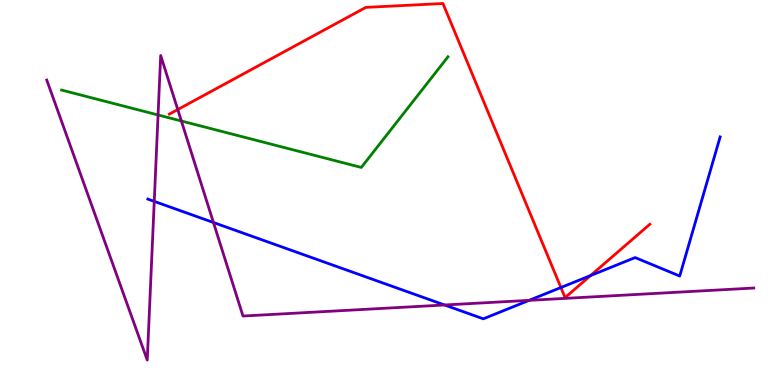[{'lines': ['blue', 'red'], 'intersections': [{'x': 7.24, 'y': 2.53}, {'x': 7.62, 'y': 2.84}]}, {'lines': ['green', 'red'], 'intersections': []}, {'lines': ['purple', 'red'], 'intersections': [{'x': 2.29, 'y': 7.15}]}, {'lines': ['blue', 'green'], 'intersections': []}, {'lines': ['blue', 'purple'], 'intersections': [{'x': 1.99, 'y': 4.77}, {'x': 2.75, 'y': 4.22}, {'x': 5.74, 'y': 2.08}, {'x': 6.83, 'y': 2.2}]}, {'lines': ['green', 'purple'], 'intersections': [{'x': 2.04, 'y': 7.01}, {'x': 2.34, 'y': 6.86}]}]